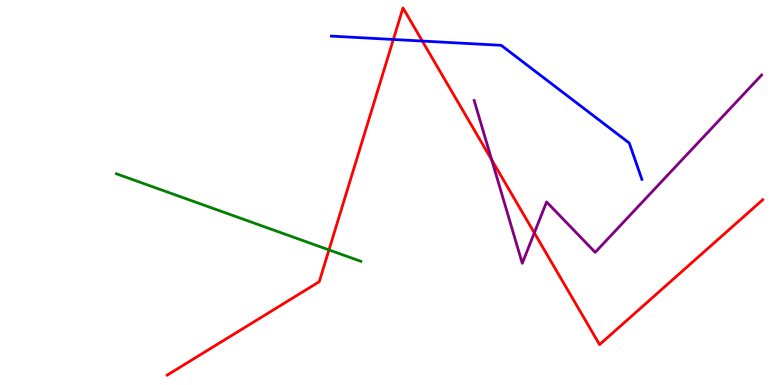[{'lines': ['blue', 'red'], 'intersections': [{'x': 5.08, 'y': 8.97}, {'x': 5.45, 'y': 8.93}]}, {'lines': ['green', 'red'], 'intersections': [{'x': 4.24, 'y': 3.51}]}, {'lines': ['purple', 'red'], 'intersections': [{'x': 6.34, 'y': 5.85}, {'x': 6.89, 'y': 3.95}]}, {'lines': ['blue', 'green'], 'intersections': []}, {'lines': ['blue', 'purple'], 'intersections': []}, {'lines': ['green', 'purple'], 'intersections': []}]